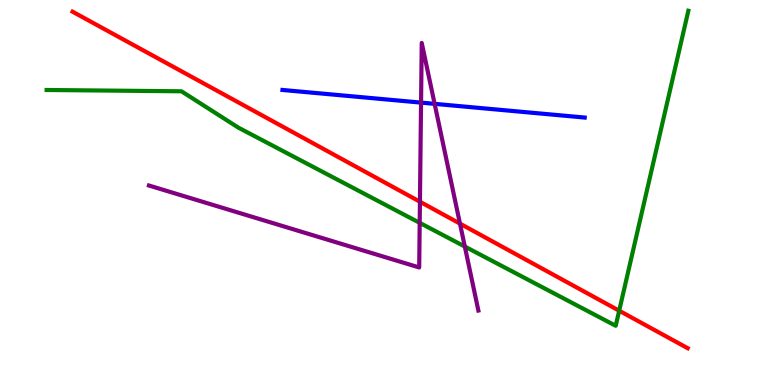[{'lines': ['blue', 'red'], 'intersections': []}, {'lines': ['green', 'red'], 'intersections': [{'x': 7.99, 'y': 1.93}]}, {'lines': ['purple', 'red'], 'intersections': [{'x': 5.42, 'y': 4.76}, {'x': 5.94, 'y': 4.19}]}, {'lines': ['blue', 'green'], 'intersections': []}, {'lines': ['blue', 'purple'], 'intersections': [{'x': 5.43, 'y': 7.33}, {'x': 5.61, 'y': 7.3}]}, {'lines': ['green', 'purple'], 'intersections': [{'x': 5.42, 'y': 4.21}, {'x': 6.0, 'y': 3.6}]}]